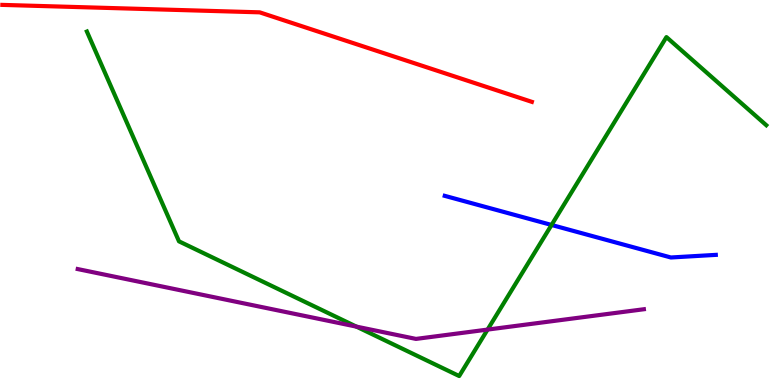[{'lines': ['blue', 'red'], 'intersections': []}, {'lines': ['green', 'red'], 'intersections': []}, {'lines': ['purple', 'red'], 'intersections': []}, {'lines': ['blue', 'green'], 'intersections': [{'x': 7.12, 'y': 4.16}]}, {'lines': ['blue', 'purple'], 'intersections': []}, {'lines': ['green', 'purple'], 'intersections': [{'x': 4.6, 'y': 1.52}, {'x': 6.29, 'y': 1.44}]}]